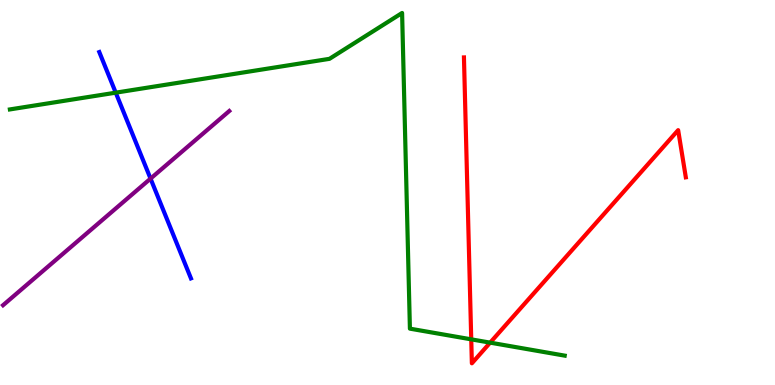[{'lines': ['blue', 'red'], 'intersections': []}, {'lines': ['green', 'red'], 'intersections': [{'x': 6.08, 'y': 1.19}, {'x': 6.32, 'y': 1.1}]}, {'lines': ['purple', 'red'], 'intersections': []}, {'lines': ['blue', 'green'], 'intersections': [{'x': 1.49, 'y': 7.59}]}, {'lines': ['blue', 'purple'], 'intersections': [{'x': 1.94, 'y': 5.36}]}, {'lines': ['green', 'purple'], 'intersections': []}]